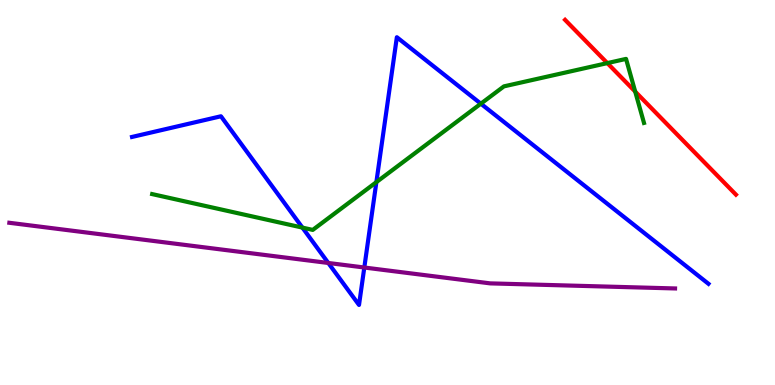[{'lines': ['blue', 'red'], 'intersections': []}, {'lines': ['green', 'red'], 'intersections': [{'x': 7.84, 'y': 8.36}, {'x': 8.2, 'y': 7.62}]}, {'lines': ['purple', 'red'], 'intersections': []}, {'lines': ['blue', 'green'], 'intersections': [{'x': 3.9, 'y': 4.09}, {'x': 4.86, 'y': 5.27}, {'x': 6.2, 'y': 7.31}]}, {'lines': ['blue', 'purple'], 'intersections': [{'x': 4.24, 'y': 3.17}, {'x': 4.7, 'y': 3.05}]}, {'lines': ['green', 'purple'], 'intersections': []}]